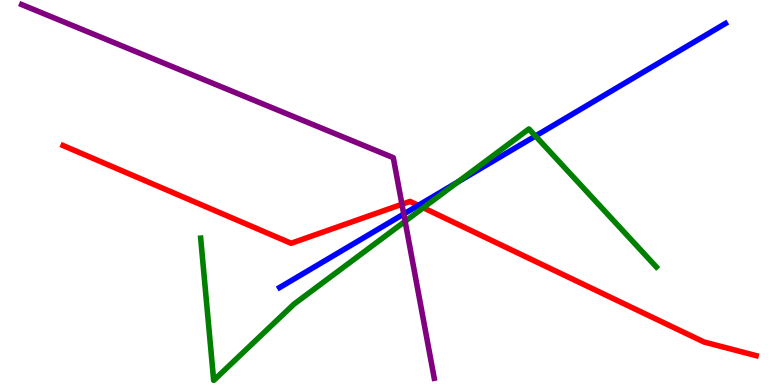[{'lines': ['blue', 'red'], 'intersections': [{'x': 5.4, 'y': 4.67}]}, {'lines': ['green', 'red'], 'intersections': [{'x': 5.46, 'y': 4.6}]}, {'lines': ['purple', 'red'], 'intersections': [{'x': 5.19, 'y': 4.69}]}, {'lines': ['blue', 'green'], 'intersections': [{'x': 5.91, 'y': 5.27}, {'x': 6.91, 'y': 6.47}]}, {'lines': ['blue', 'purple'], 'intersections': [{'x': 5.21, 'y': 4.44}]}, {'lines': ['green', 'purple'], 'intersections': [{'x': 5.23, 'y': 4.25}]}]